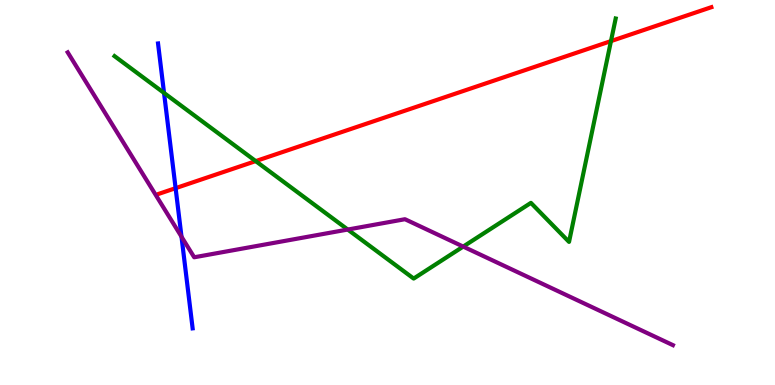[{'lines': ['blue', 'red'], 'intersections': [{'x': 2.27, 'y': 5.11}]}, {'lines': ['green', 'red'], 'intersections': [{'x': 3.3, 'y': 5.82}, {'x': 7.88, 'y': 8.93}]}, {'lines': ['purple', 'red'], 'intersections': []}, {'lines': ['blue', 'green'], 'intersections': [{'x': 2.12, 'y': 7.59}]}, {'lines': ['blue', 'purple'], 'intersections': [{'x': 2.34, 'y': 3.85}]}, {'lines': ['green', 'purple'], 'intersections': [{'x': 4.49, 'y': 4.04}, {'x': 5.98, 'y': 3.6}]}]